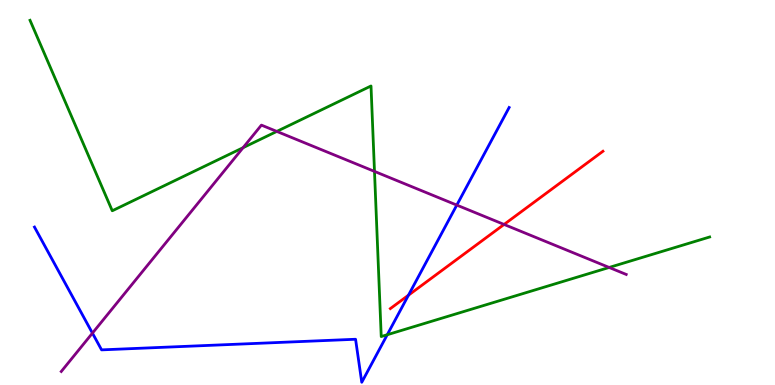[{'lines': ['blue', 'red'], 'intersections': [{'x': 5.27, 'y': 2.33}]}, {'lines': ['green', 'red'], 'intersections': []}, {'lines': ['purple', 'red'], 'intersections': [{'x': 6.5, 'y': 4.17}]}, {'lines': ['blue', 'green'], 'intersections': [{'x': 5.0, 'y': 1.31}]}, {'lines': ['blue', 'purple'], 'intersections': [{'x': 1.19, 'y': 1.35}, {'x': 5.89, 'y': 4.67}]}, {'lines': ['green', 'purple'], 'intersections': [{'x': 3.14, 'y': 6.16}, {'x': 3.57, 'y': 6.59}, {'x': 4.83, 'y': 5.55}, {'x': 7.86, 'y': 3.05}]}]